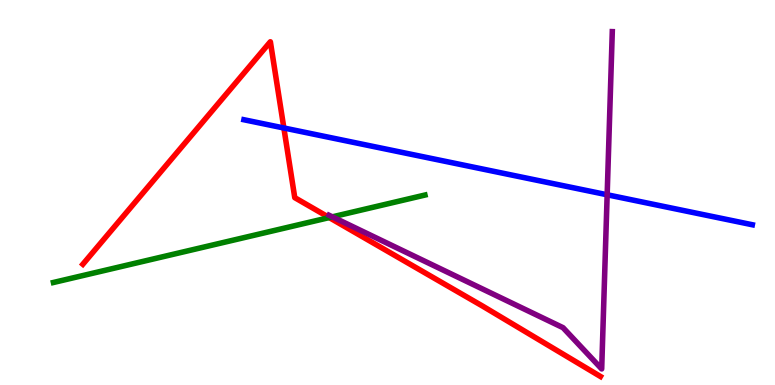[{'lines': ['blue', 'red'], 'intersections': [{'x': 3.66, 'y': 6.68}]}, {'lines': ['green', 'red'], 'intersections': [{'x': 4.25, 'y': 4.35}]}, {'lines': ['purple', 'red'], 'intersections': []}, {'lines': ['blue', 'green'], 'intersections': []}, {'lines': ['blue', 'purple'], 'intersections': [{'x': 7.83, 'y': 4.94}]}, {'lines': ['green', 'purple'], 'intersections': [{'x': 4.29, 'y': 4.37}]}]